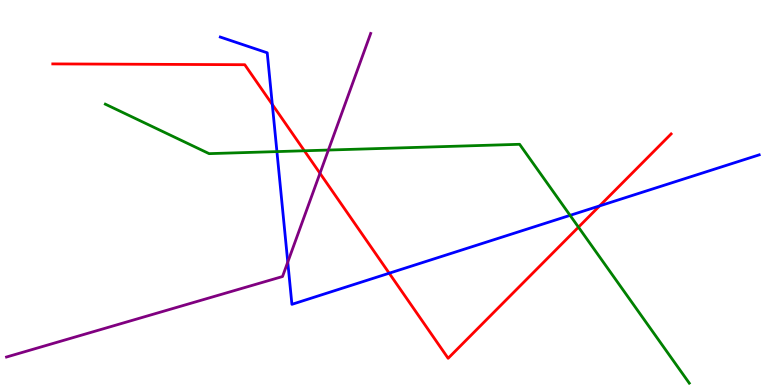[{'lines': ['blue', 'red'], 'intersections': [{'x': 3.51, 'y': 7.29}, {'x': 5.02, 'y': 2.9}, {'x': 7.74, 'y': 4.65}]}, {'lines': ['green', 'red'], 'intersections': [{'x': 3.93, 'y': 6.08}, {'x': 7.46, 'y': 4.1}]}, {'lines': ['purple', 'red'], 'intersections': [{'x': 4.13, 'y': 5.5}]}, {'lines': ['blue', 'green'], 'intersections': [{'x': 3.57, 'y': 6.06}, {'x': 7.36, 'y': 4.41}]}, {'lines': ['blue', 'purple'], 'intersections': [{'x': 3.71, 'y': 3.19}]}, {'lines': ['green', 'purple'], 'intersections': [{'x': 4.24, 'y': 6.1}]}]